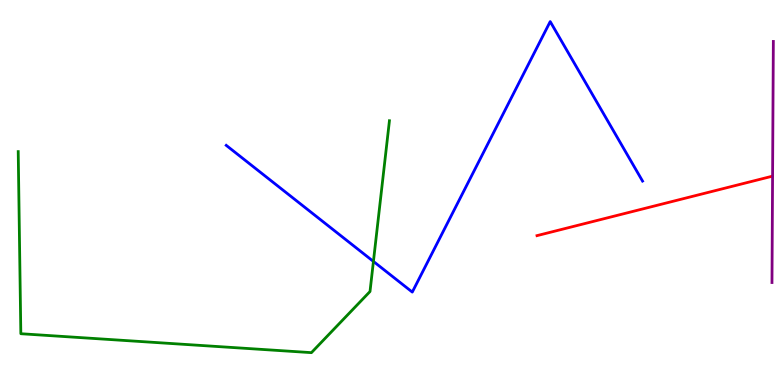[{'lines': ['blue', 'red'], 'intersections': []}, {'lines': ['green', 'red'], 'intersections': []}, {'lines': ['purple', 'red'], 'intersections': []}, {'lines': ['blue', 'green'], 'intersections': [{'x': 4.82, 'y': 3.21}]}, {'lines': ['blue', 'purple'], 'intersections': []}, {'lines': ['green', 'purple'], 'intersections': []}]